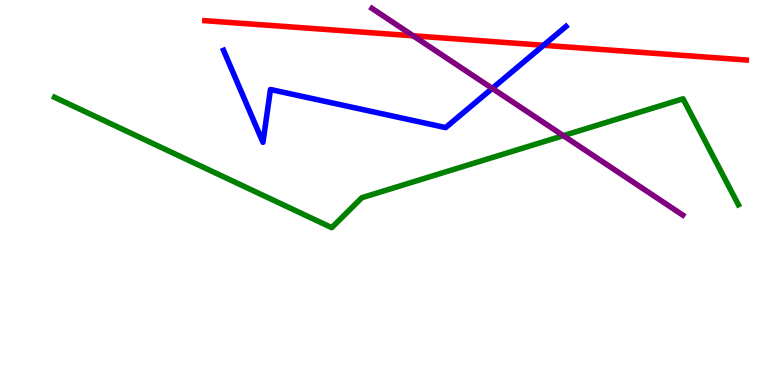[{'lines': ['blue', 'red'], 'intersections': [{'x': 7.01, 'y': 8.82}]}, {'lines': ['green', 'red'], 'intersections': []}, {'lines': ['purple', 'red'], 'intersections': [{'x': 5.33, 'y': 9.07}]}, {'lines': ['blue', 'green'], 'intersections': []}, {'lines': ['blue', 'purple'], 'intersections': [{'x': 6.35, 'y': 7.7}]}, {'lines': ['green', 'purple'], 'intersections': [{'x': 7.27, 'y': 6.48}]}]